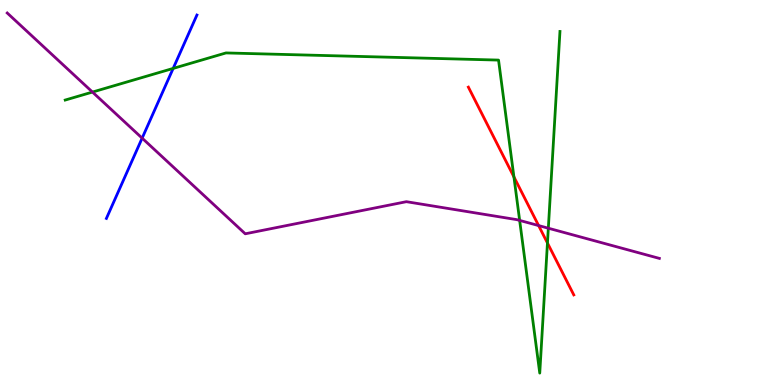[{'lines': ['blue', 'red'], 'intersections': []}, {'lines': ['green', 'red'], 'intersections': [{'x': 6.63, 'y': 5.41}, {'x': 7.06, 'y': 3.69}]}, {'lines': ['purple', 'red'], 'intersections': [{'x': 6.95, 'y': 4.14}]}, {'lines': ['blue', 'green'], 'intersections': [{'x': 2.23, 'y': 8.22}]}, {'lines': ['blue', 'purple'], 'intersections': [{'x': 1.83, 'y': 6.41}]}, {'lines': ['green', 'purple'], 'intersections': [{'x': 1.19, 'y': 7.61}, {'x': 6.71, 'y': 4.28}, {'x': 7.08, 'y': 4.07}]}]